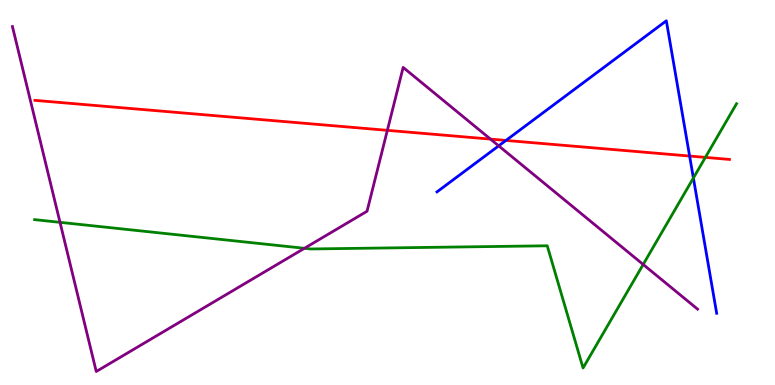[{'lines': ['blue', 'red'], 'intersections': [{'x': 6.53, 'y': 6.35}, {'x': 8.9, 'y': 5.95}]}, {'lines': ['green', 'red'], 'intersections': [{'x': 9.1, 'y': 5.91}]}, {'lines': ['purple', 'red'], 'intersections': [{'x': 5.0, 'y': 6.61}, {'x': 6.33, 'y': 6.39}]}, {'lines': ['blue', 'green'], 'intersections': [{'x': 8.95, 'y': 5.38}]}, {'lines': ['blue', 'purple'], 'intersections': [{'x': 6.43, 'y': 6.21}]}, {'lines': ['green', 'purple'], 'intersections': [{'x': 0.774, 'y': 4.23}, {'x': 3.93, 'y': 3.55}, {'x': 8.3, 'y': 3.13}]}]